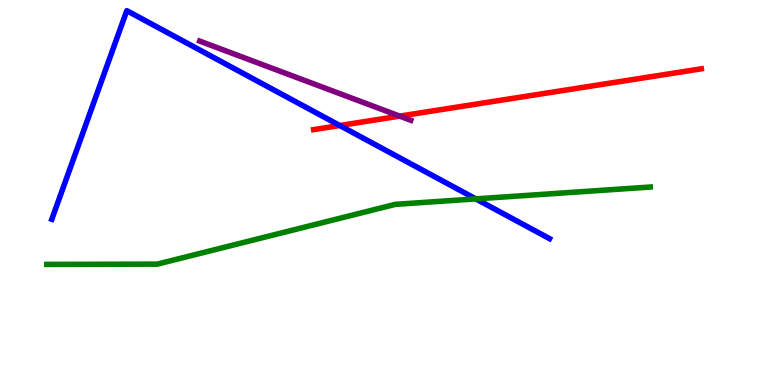[{'lines': ['blue', 'red'], 'intersections': [{'x': 4.38, 'y': 6.74}]}, {'lines': ['green', 'red'], 'intersections': []}, {'lines': ['purple', 'red'], 'intersections': [{'x': 5.16, 'y': 6.98}]}, {'lines': ['blue', 'green'], 'intersections': [{'x': 6.14, 'y': 4.83}]}, {'lines': ['blue', 'purple'], 'intersections': []}, {'lines': ['green', 'purple'], 'intersections': []}]